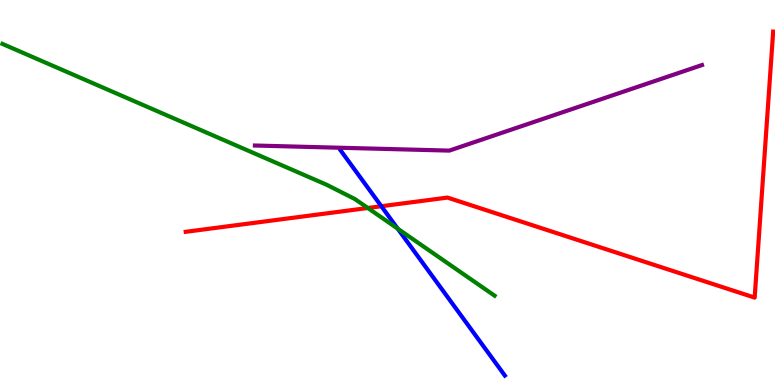[{'lines': ['blue', 'red'], 'intersections': [{'x': 4.92, 'y': 4.64}]}, {'lines': ['green', 'red'], 'intersections': [{'x': 4.75, 'y': 4.6}]}, {'lines': ['purple', 'red'], 'intersections': []}, {'lines': ['blue', 'green'], 'intersections': [{'x': 5.13, 'y': 4.06}]}, {'lines': ['blue', 'purple'], 'intersections': []}, {'lines': ['green', 'purple'], 'intersections': []}]